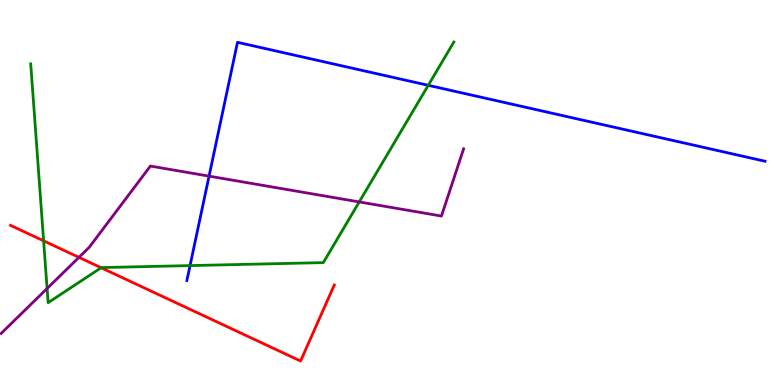[{'lines': ['blue', 'red'], 'intersections': []}, {'lines': ['green', 'red'], 'intersections': [{'x': 0.563, 'y': 3.74}, {'x': 1.3, 'y': 3.05}]}, {'lines': ['purple', 'red'], 'intersections': [{'x': 1.02, 'y': 3.32}]}, {'lines': ['blue', 'green'], 'intersections': [{'x': 2.45, 'y': 3.1}, {'x': 5.53, 'y': 7.78}]}, {'lines': ['blue', 'purple'], 'intersections': [{'x': 2.7, 'y': 5.42}]}, {'lines': ['green', 'purple'], 'intersections': [{'x': 0.608, 'y': 2.51}, {'x': 4.64, 'y': 4.76}]}]